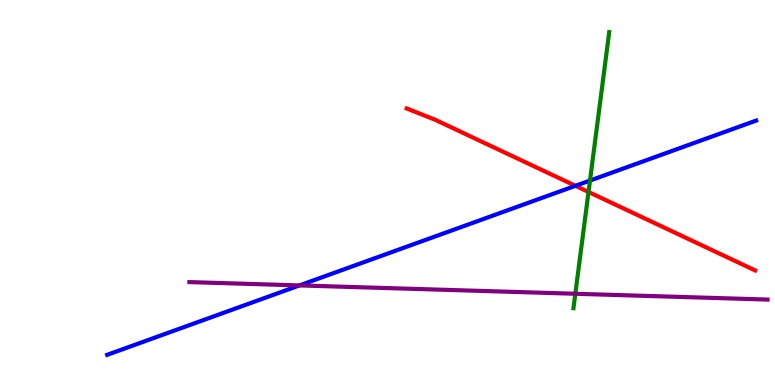[{'lines': ['blue', 'red'], 'intersections': [{'x': 7.43, 'y': 5.17}]}, {'lines': ['green', 'red'], 'intersections': [{'x': 7.59, 'y': 5.01}]}, {'lines': ['purple', 'red'], 'intersections': []}, {'lines': ['blue', 'green'], 'intersections': [{'x': 7.61, 'y': 5.31}]}, {'lines': ['blue', 'purple'], 'intersections': [{'x': 3.86, 'y': 2.59}]}, {'lines': ['green', 'purple'], 'intersections': [{'x': 7.42, 'y': 2.37}]}]